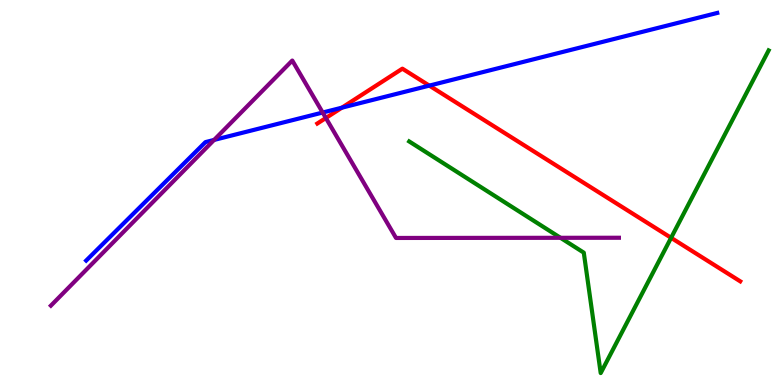[{'lines': ['blue', 'red'], 'intersections': [{'x': 4.41, 'y': 7.2}, {'x': 5.54, 'y': 7.78}]}, {'lines': ['green', 'red'], 'intersections': [{'x': 8.66, 'y': 3.82}]}, {'lines': ['purple', 'red'], 'intersections': [{'x': 4.2, 'y': 6.93}]}, {'lines': ['blue', 'green'], 'intersections': []}, {'lines': ['blue', 'purple'], 'intersections': [{'x': 2.76, 'y': 6.37}, {'x': 4.16, 'y': 7.08}]}, {'lines': ['green', 'purple'], 'intersections': [{'x': 7.23, 'y': 3.82}]}]